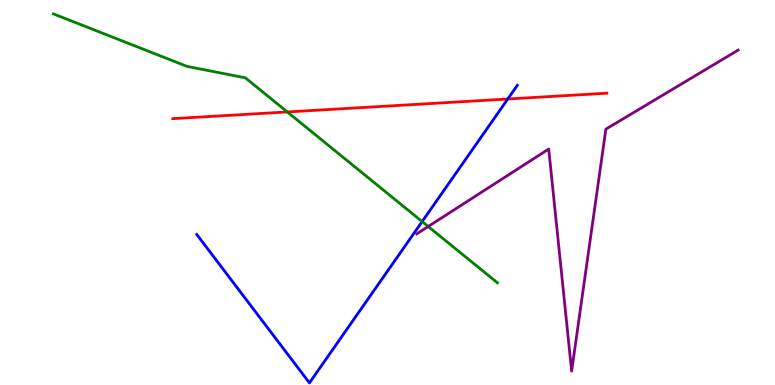[{'lines': ['blue', 'red'], 'intersections': [{'x': 6.55, 'y': 7.43}]}, {'lines': ['green', 'red'], 'intersections': [{'x': 3.71, 'y': 7.09}]}, {'lines': ['purple', 'red'], 'intersections': []}, {'lines': ['blue', 'green'], 'intersections': [{'x': 5.45, 'y': 4.24}]}, {'lines': ['blue', 'purple'], 'intersections': []}, {'lines': ['green', 'purple'], 'intersections': [{'x': 5.53, 'y': 4.12}]}]